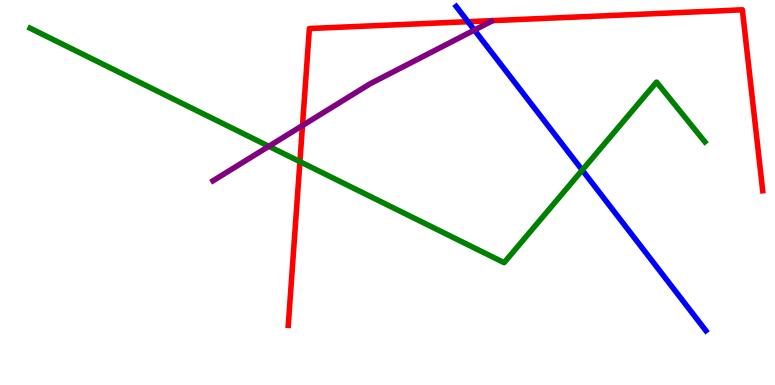[{'lines': ['blue', 'red'], 'intersections': [{'x': 6.04, 'y': 9.44}]}, {'lines': ['green', 'red'], 'intersections': [{'x': 3.87, 'y': 5.8}]}, {'lines': ['purple', 'red'], 'intersections': [{'x': 3.9, 'y': 6.74}]}, {'lines': ['blue', 'green'], 'intersections': [{'x': 7.51, 'y': 5.58}]}, {'lines': ['blue', 'purple'], 'intersections': [{'x': 6.12, 'y': 9.22}]}, {'lines': ['green', 'purple'], 'intersections': [{'x': 3.47, 'y': 6.2}]}]